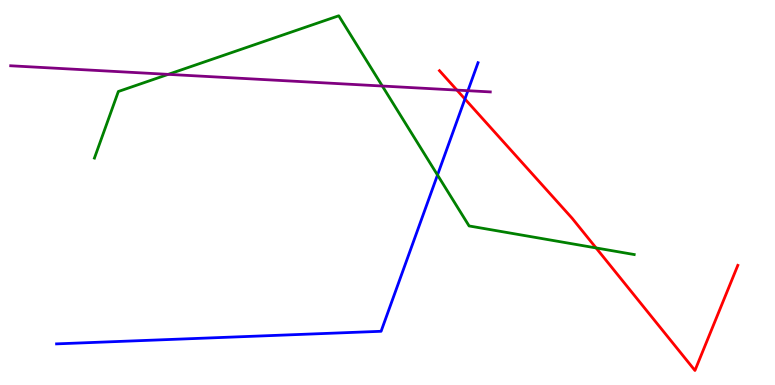[{'lines': ['blue', 'red'], 'intersections': [{'x': 6.0, 'y': 7.43}]}, {'lines': ['green', 'red'], 'intersections': [{'x': 7.69, 'y': 3.56}]}, {'lines': ['purple', 'red'], 'intersections': [{'x': 5.9, 'y': 7.66}]}, {'lines': ['blue', 'green'], 'intersections': [{'x': 5.65, 'y': 5.45}]}, {'lines': ['blue', 'purple'], 'intersections': [{'x': 6.04, 'y': 7.64}]}, {'lines': ['green', 'purple'], 'intersections': [{'x': 2.17, 'y': 8.07}, {'x': 4.93, 'y': 7.77}]}]